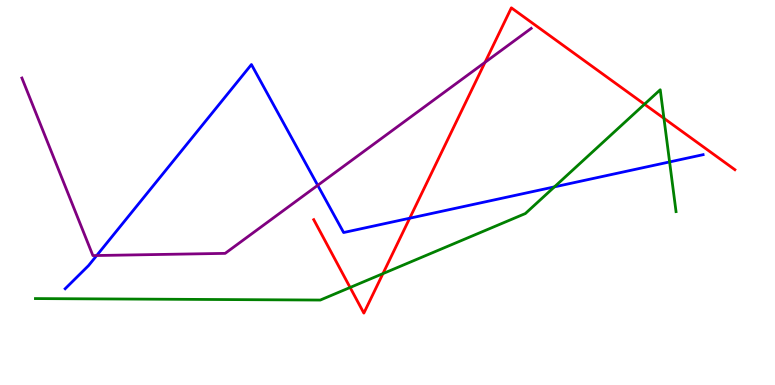[{'lines': ['blue', 'red'], 'intersections': [{'x': 5.29, 'y': 4.33}]}, {'lines': ['green', 'red'], 'intersections': [{'x': 4.52, 'y': 2.53}, {'x': 4.94, 'y': 2.89}, {'x': 8.32, 'y': 7.29}, {'x': 8.57, 'y': 6.93}]}, {'lines': ['purple', 'red'], 'intersections': [{'x': 6.26, 'y': 8.38}]}, {'lines': ['blue', 'green'], 'intersections': [{'x': 7.15, 'y': 5.15}, {'x': 8.64, 'y': 5.79}]}, {'lines': ['blue', 'purple'], 'intersections': [{'x': 1.25, 'y': 3.36}, {'x': 4.1, 'y': 5.19}]}, {'lines': ['green', 'purple'], 'intersections': []}]